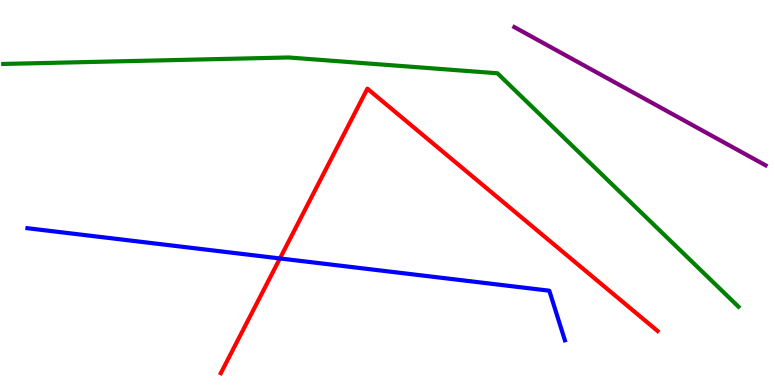[{'lines': ['blue', 'red'], 'intersections': [{'x': 3.61, 'y': 3.29}]}, {'lines': ['green', 'red'], 'intersections': []}, {'lines': ['purple', 'red'], 'intersections': []}, {'lines': ['blue', 'green'], 'intersections': []}, {'lines': ['blue', 'purple'], 'intersections': []}, {'lines': ['green', 'purple'], 'intersections': []}]